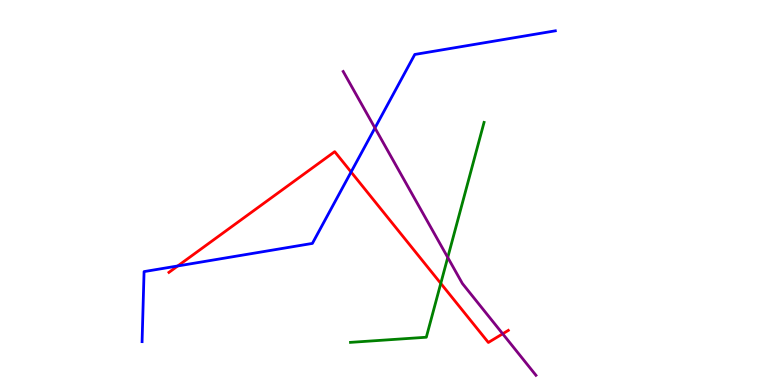[{'lines': ['blue', 'red'], 'intersections': [{'x': 2.29, 'y': 3.09}, {'x': 4.53, 'y': 5.53}]}, {'lines': ['green', 'red'], 'intersections': [{'x': 5.69, 'y': 2.64}]}, {'lines': ['purple', 'red'], 'intersections': [{'x': 6.49, 'y': 1.33}]}, {'lines': ['blue', 'green'], 'intersections': []}, {'lines': ['blue', 'purple'], 'intersections': [{'x': 4.84, 'y': 6.68}]}, {'lines': ['green', 'purple'], 'intersections': [{'x': 5.78, 'y': 3.31}]}]